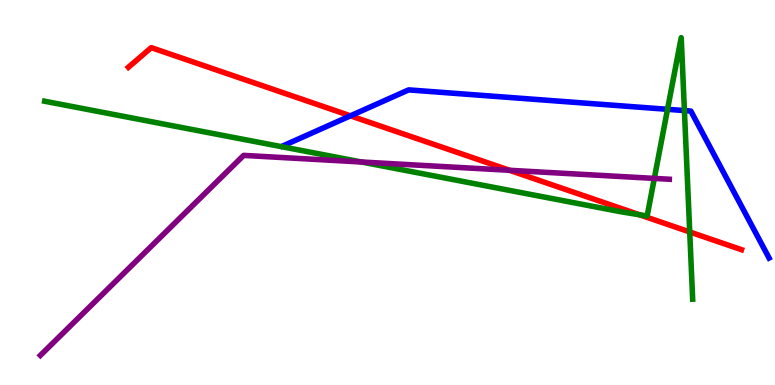[{'lines': ['blue', 'red'], 'intersections': [{'x': 4.52, 'y': 6.99}]}, {'lines': ['green', 'red'], 'intersections': [{'x': 8.25, 'y': 4.42}, {'x': 8.9, 'y': 3.98}]}, {'lines': ['purple', 'red'], 'intersections': [{'x': 6.58, 'y': 5.58}]}, {'lines': ['blue', 'green'], 'intersections': [{'x': 8.61, 'y': 7.16}, {'x': 8.83, 'y': 7.13}]}, {'lines': ['blue', 'purple'], 'intersections': []}, {'lines': ['green', 'purple'], 'intersections': [{'x': 4.66, 'y': 5.79}, {'x': 8.44, 'y': 5.37}]}]